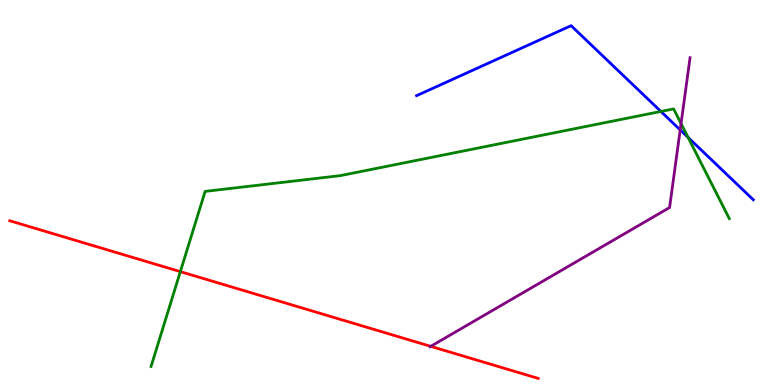[{'lines': ['blue', 'red'], 'intersections': []}, {'lines': ['green', 'red'], 'intersections': [{'x': 2.33, 'y': 2.94}]}, {'lines': ['purple', 'red'], 'intersections': [{'x': 5.56, 'y': 1.0}]}, {'lines': ['blue', 'green'], 'intersections': [{'x': 8.53, 'y': 7.1}, {'x': 8.88, 'y': 6.43}]}, {'lines': ['blue', 'purple'], 'intersections': [{'x': 8.78, 'y': 6.63}]}, {'lines': ['green', 'purple'], 'intersections': [{'x': 8.79, 'y': 6.79}]}]